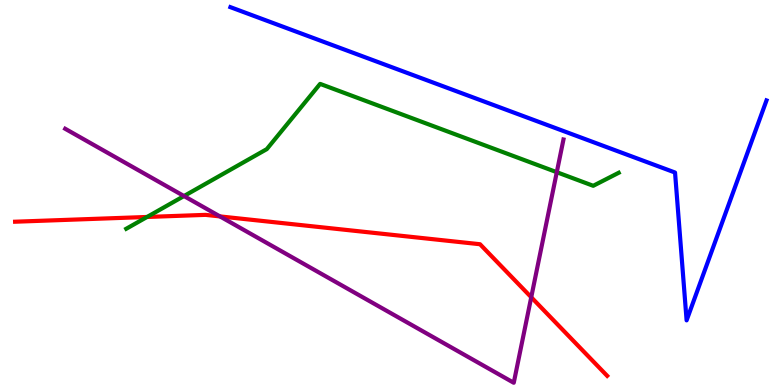[{'lines': ['blue', 'red'], 'intersections': []}, {'lines': ['green', 'red'], 'intersections': [{'x': 1.9, 'y': 4.36}]}, {'lines': ['purple', 'red'], 'intersections': [{'x': 2.84, 'y': 4.38}, {'x': 6.85, 'y': 2.28}]}, {'lines': ['blue', 'green'], 'intersections': []}, {'lines': ['blue', 'purple'], 'intersections': []}, {'lines': ['green', 'purple'], 'intersections': [{'x': 2.37, 'y': 4.91}, {'x': 7.18, 'y': 5.53}]}]